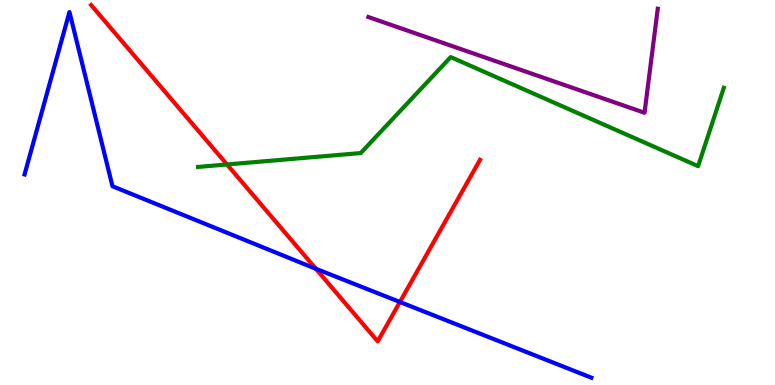[{'lines': ['blue', 'red'], 'intersections': [{'x': 4.08, 'y': 3.02}, {'x': 5.16, 'y': 2.16}]}, {'lines': ['green', 'red'], 'intersections': [{'x': 2.93, 'y': 5.73}]}, {'lines': ['purple', 'red'], 'intersections': []}, {'lines': ['blue', 'green'], 'intersections': []}, {'lines': ['blue', 'purple'], 'intersections': []}, {'lines': ['green', 'purple'], 'intersections': []}]